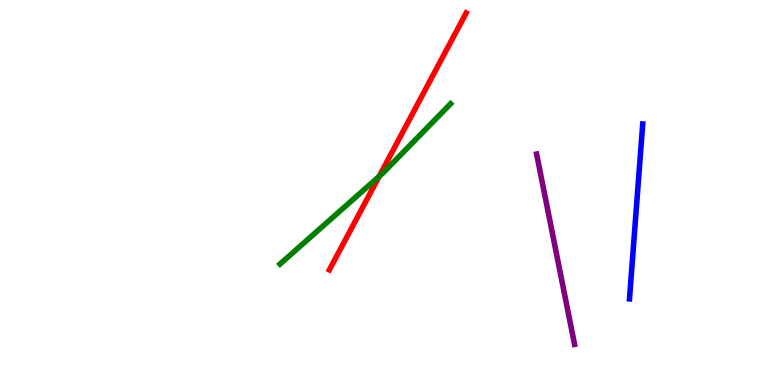[{'lines': ['blue', 'red'], 'intersections': []}, {'lines': ['green', 'red'], 'intersections': [{'x': 4.89, 'y': 5.42}]}, {'lines': ['purple', 'red'], 'intersections': []}, {'lines': ['blue', 'green'], 'intersections': []}, {'lines': ['blue', 'purple'], 'intersections': []}, {'lines': ['green', 'purple'], 'intersections': []}]